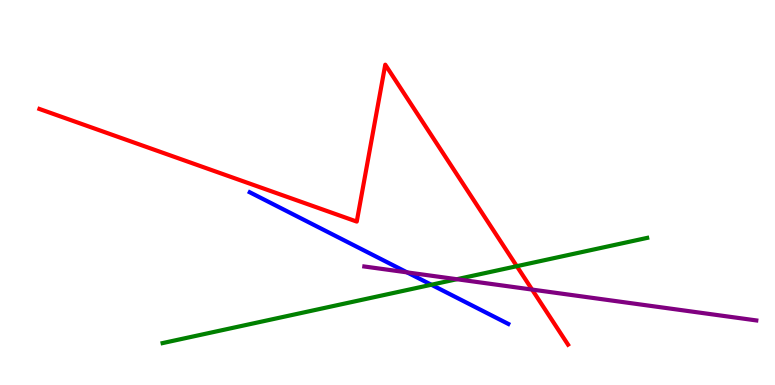[{'lines': ['blue', 'red'], 'intersections': []}, {'lines': ['green', 'red'], 'intersections': [{'x': 6.67, 'y': 3.09}]}, {'lines': ['purple', 'red'], 'intersections': [{'x': 6.87, 'y': 2.48}]}, {'lines': ['blue', 'green'], 'intersections': [{'x': 5.57, 'y': 2.6}]}, {'lines': ['blue', 'purple'], 'intersections': [{'x': 5.25, 'y': 2.93}]}, {'lines': ['green', 'purple'], 'intersections': [{'x': 5.89, 'y': 2.75}]}]